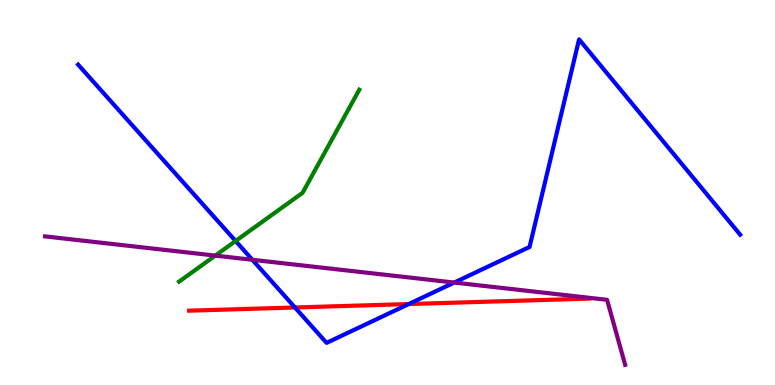[{'lines': ['blue', 'red'], 'intersections': [{'x': 3.81, 'y': 2.01}, {'x': 5.27, 'y': 2.1}]}, {'lines': ['green', 'red'], 'intersections': []}, {'lines': ['purple', 'red'], 'intersections': []}, {'lines': ['blue', 'green'], 'intersections': [{'x': 3.04, 'y': 3.74}]}, {'lines': ['blue', 'purple'], 'intersections': [{'x': 3.26, 'y': 3.25}, {'x': 5.86, 'y': 2.66}]}, {'lines': ['green', 'purple'], 'intersections': [{'x': 2.78, 'y': 3.36}]}]